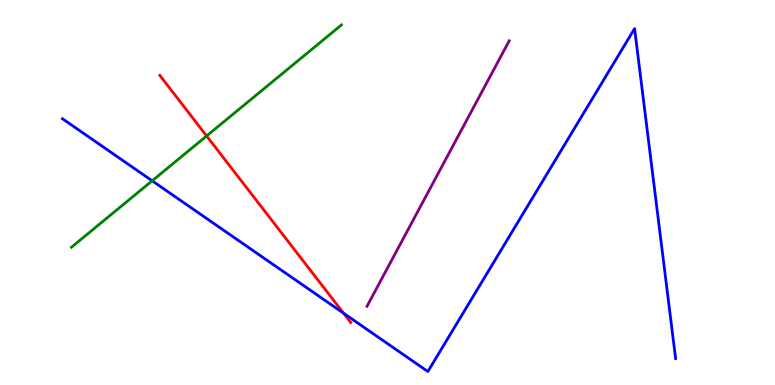[{'lines': ['blue', 'red'], 'intersections': [{'x': 4.43, 'y': 1.86}]}, {'lines': ['green', 'red'], 'intersections': [{'x': 2.67, 'y': 6.47}]}, {'lines': ['purple', 'red'], 'intersections': []}, {'lines': ['blue', 'green'], 'intersections': [{'x': 1.96, 'y': 5.3}]}, {'lines': ['blue', 'purple'], 'intersections': []}, {'lines': ['green', 'purple'], 'intersections': []}]